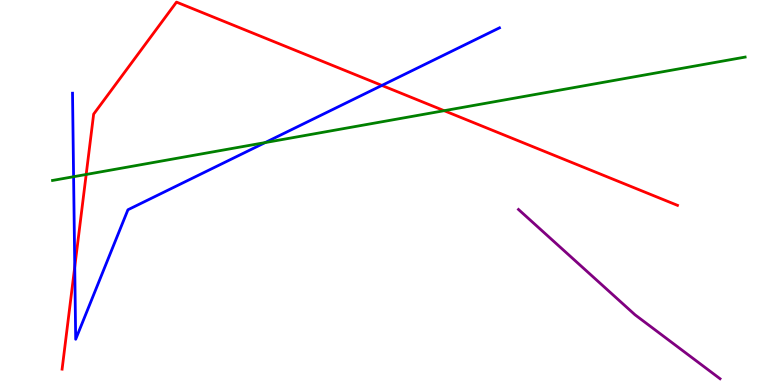[{'lines': ['blue', 'red'], 'intersections': [{'x': 0.965, 'y': 3.07}, {'x': 4.93, 'y': 7.78}]}, {'lines': ['green', 'red'], 'intersections': [{'x': 1.11, 'y': 5.47}, {'x': 5.73, 'y': 7.12}]}, {'lines': ['purple', 'red'], 'intersections': []}, {'lines': ['blue', 'green'], 'intersections': [{'x': 0.95, 'y': 5.41}, {'x': 3.42, 'y': 6.3}]}, {'lines': ['blue', 'purple'], 'intersections': []}, {'lines': ['green', 'purple'], 'intersections': []}]